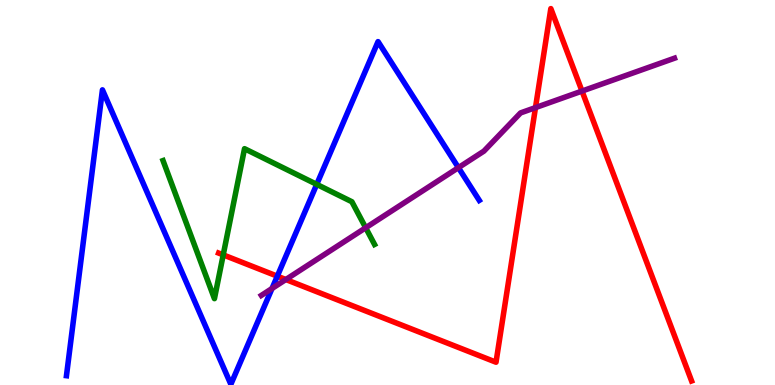[{'lines': ['blue', 'red'], 'intersections': [{'x': 3.58, 'y': 2.83}]}, {'lines': ['green', 'red'], 'intersections': [{'x': 2.88, 'y': 3.38}]}, {'lines': ['purple', 'red'], 'intersections': [{'x': 3.69, 'y': 2.74}, {'x': 6.91, 'y': 7.2}, {'x': 7.51, 'y': 7.63}]}, {'lines': ['blue', 'green'], 'intersections': [{'x': 4.09, 'y': 5.21}]}, {'lines': ['blue', 'purple'], 'intersections': [{'x': 3.51, 'y': 2.51}, {'x': 5.92, 'y': 5.65}]}, {'lines': ['green', 'purple'], 'intersections': [{'x': 4.72, 'y': 4.08}]}]